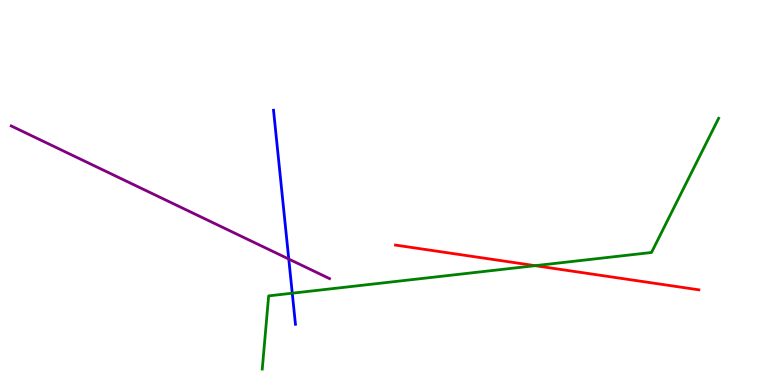[{'lines': ['blue', 'red'], 'intersections': []}, {'lines': ['green', 'red'], 'intersections': [{'x': 6.9, 'y': 3.1}]}, {'lines': ['purple', 'red'], 'intersections': []}, {'lines': ['blue', 'green'], 'intersections': [{'x': 3.77, 'y': 2.38}]}, {'lines': ['blue', 'purple'], 'intersections': [{'x': 3.73, 'y': 3.27}]}, {'lines': ['green', 'purple'], 'intersections': []}]